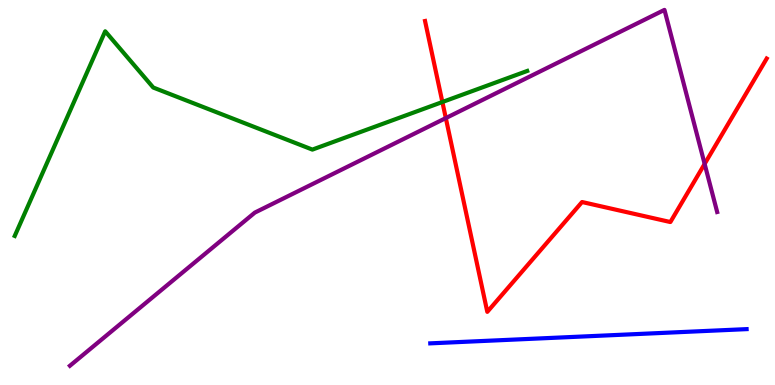[{'lines': ['blue', 'red'], 'intersections': []}, {'lines': ['green', 'red'], 'intersections': [{'x': 5.71, 'y': 7.35}]}, {'lines': ['purple', 'red'], 'intersections': [{'x': 5.75, 'y': 6.93}, {'x': 9.09, 'y': 5.74}]}, {'lines': ['blue', 'green'], 'intersections': []}, {'lines': ['blue', 'purple'], 'intersections': []}, {'lines': ['green', 'purple'], 'intersections': []}]